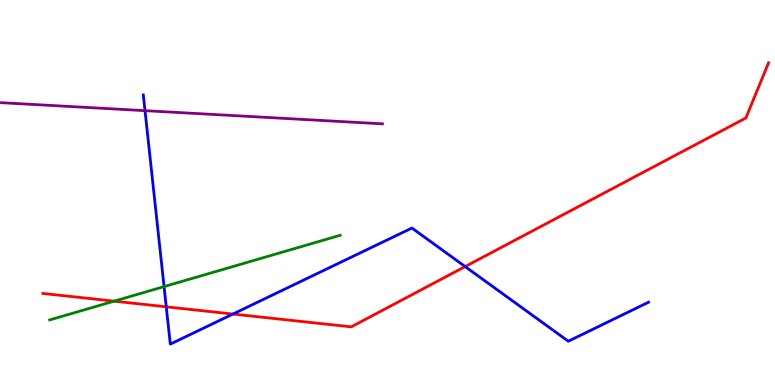[{'lines': ['blue', 'red'], 'intersections': [{'x': 2.15, 'y': 2.03}, {'x': 3.01, 'y': 1.84}, {'x': 6.0, 'y': 3.08}]}, {'lines': ['green', 'red'], 'intersections': [{'x': 1.47, 'y': 2.18}]}, {'lines': ['purple', 'red'], 'intersections': []}, {'lines': ['blue', 'green'], 'intersections': [{'x': 2.12, 'y': 2.56}]}, {'lines': ['blue', 'purple'], 'intersections': [{'x': 1.87, 'y': 7.13}]}, {'lines': ['green', 'purple'], 'intersections': []}]